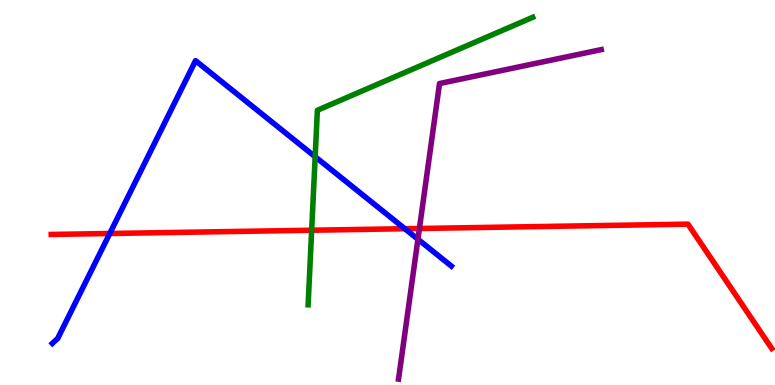[{'lines': ['blue', 'red'], 'intersections': [{'x': 1.42, 'y': 3.94}, {'x': 5.22, 'y': 4.06}]}, {'lines': ['green', 'red'], 'intersections': [{'x': 4.02, 'y': 4.02}]}, {'lines': ['purple', 'red'], 'intersections': [{'x': 5.41, 'y': 4.07}]}, {'lines': ['blue', 'green'], 'intersections': [{'x': 4.07, 'y': 5.93}]}, {'lines': ['blue', 'purple'], 'intersections': [{'x': 5.39, 'y': 3.79}]}, {'lines': ['green', 'purple'], 'intersections': []}]